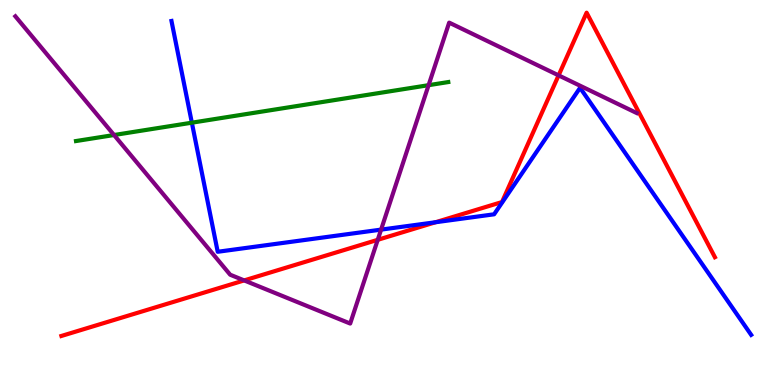[{'lines': ['blue', 'red'], 'intersections': [{'x': 5.62, 'y': 4.23}]}, {'lines': ['green', 'red'], 'intersections': []}, {'lines': ['purple', 'red'], 'intersections': [{'x': 3.15, 'y': 2.72}, {'x': 4.87, 'y': 3.77}, {'x': 7.21, 'y': 8.04}]}, {'lines': ['blue', 'green'], 'intersections': [{'x': 2.48, 'y': 6.81}]}, {'lines': ['blue', 'purple'], 'intersections': [{'x': 4.92, 'y': 4.04}]}, {'lines': ['green', 'purple'], 'intersections': [{'x': 1.47, 'y': 6.49}, {'x': 5.53, 'y': 7.79}]}]